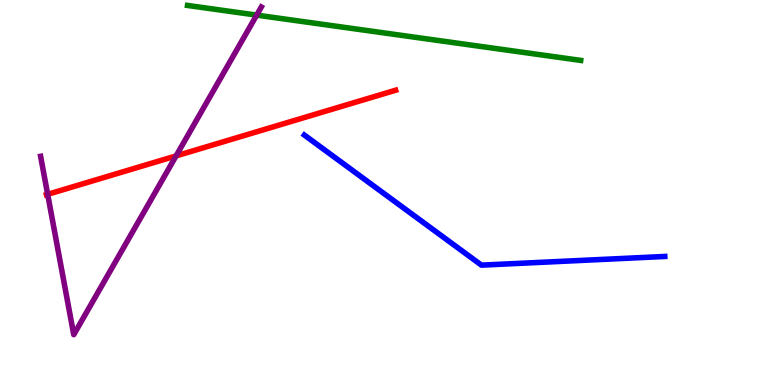[{'lines': ['blue', 'red'], 'intersections': []}, {'lines': ['green', 'red'], 'intersections': []}, {'lines': ['purple', 'red'], 'intersections': [{'x': 0.615, 'y': 4.95}, {'x': 2.27, 'y': 5.95}]}, {'lines': ['blue', 'green'], 'intersections': []}, {'lines': ['blue', 'purple'], 'intersections': []}, {'lines': ['green', 'purple'], 'intersections': [{'x': 3.31, 'y': 9.61}]}]